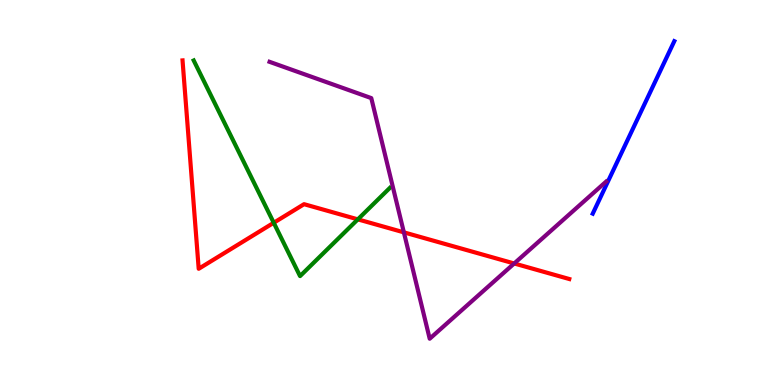[{'lines': ['blue', 'red'], 'intersections': []}, {'lines': ['green', 'red'], 'intersections': [{'x': 3.53, 'y': 4.21}, {'x': 4.62, 'y': 4.3}]}, {'lines': ['purple', 'red'], 'intersections': [{'x': 5.21, 'y': 3.97}, {'x': 6.63, 'y': 3.16}]}, {'lines': ['blue', 'green'], 'intersections': []}, {'lines': ['blue', 'purple'], 'intersections': []}, {'lines': ['green', 'purple'], 'intersections': []}]